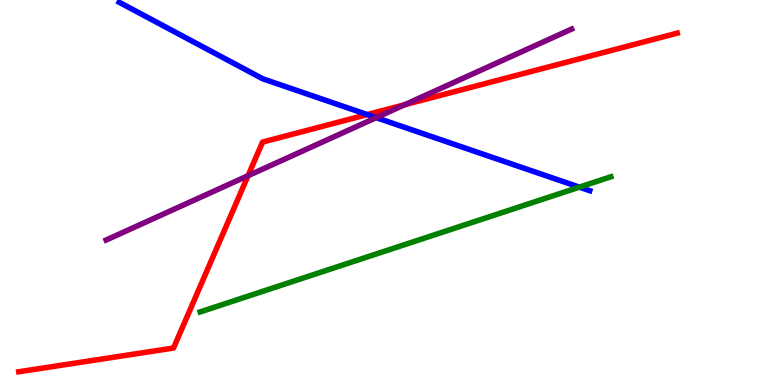[{'lines': ['blue', 'red'], 'intersections': [{'x': 4.74, 'y': 7.02}]}, {'lines': ['green', 'red'], 'intersections': []}, {'lines': ['purple', 'red'], 'intersections': [{'x': 3.2, 'y': 5.44}, {'x': 5.22, 'y': 7.28}]}, {'lines': ['blue', 'green'], 'intersections': [{'x': 7.48, 'y': 5.14}]}, {'lines': ['blue', 'purple'], 'intersections': [{'x': 4.85, 'y': 6.94}]}, {'lines': ['green', 'purple'], 'intersections': []}]